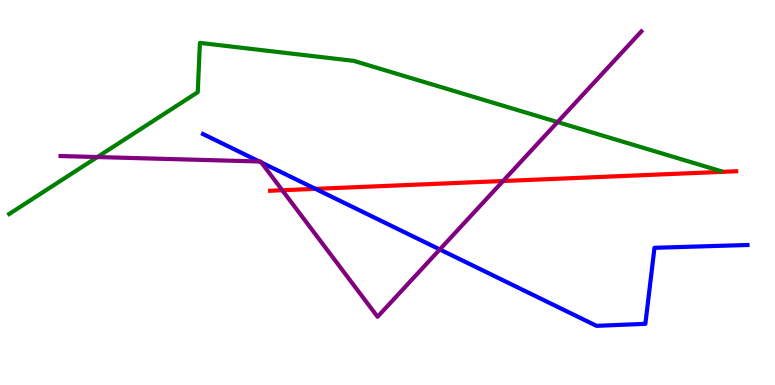[{'lines': ['blue', 'red'], 'intersections': [{'x': 4.07, 'y': 5.09}]}, {'lines': ['green', 'red'], 'intersections': []}, {'lines': ['purple', 'red'], 'intersections': [{'x': 3.64, 'y': 5.06}, {'x': 6.49, 'y': 5.3}]}, {'lines': ['blue', 'green'], 'intersections': []}, {'lines': ['blue', 'purple'], 'intersections': [{'x': 3.35, 'y': 5.81}, {'x': 3.37, 'y': 5.78}, {'x': 5.67, 'y': 3.52}]}, {'lines': ['green', 'purple'], 'intersections': [{'x': 1.26, 'y': 5.92}, {'x': 7.19, 'y': 6.83}]}]